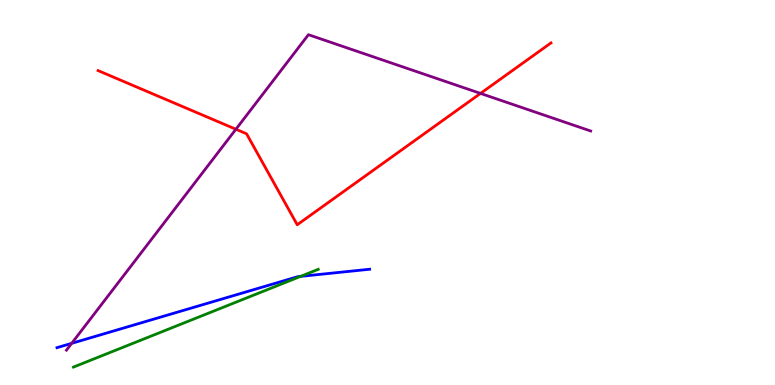[{'lines': ['blue', 'red'], 'intersections': []}, {'lines': ['green', 'red'], 'intersections': []}, {'lines': ['purple', 'red'], 'intersections': [{'x': 3.04, 'y': 6.64}, {'x': 6.2, 'y': 7.57}]}, {'lines': ['blue', 'green'], 'intersections': [{'x': 3.88, 'y': 2.82}]}, {'lines': ['blue', 'purple'], 'intersections': [{'x': 0.925, 'y': 1.08}]}, {'lines': ['green', 'purple'], 'intersections': []}]